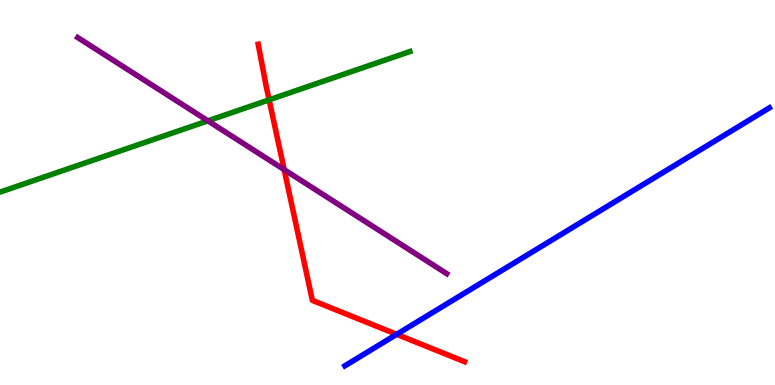[{'lines': ['blue', 'red'], 'intersections': [{'x': 5.12, 'y': 1.32}]}, {'lines': ['green', 'red'], 'intersections': [{'x': 3.47, 'y': 7.41}]}, {'lines': ['purple', 'red'], 'intersections': [{'x': 3.67, 'y': 5.59}]}, {'lines': ['blue', 'green'], 'intersections': []}, {'lines': ['blue', 'purple'], 'intersections': []}, {'lines': ['green', 'purple'], 'intersections': [{'x': 2.68, 'y': 6.86}]}]